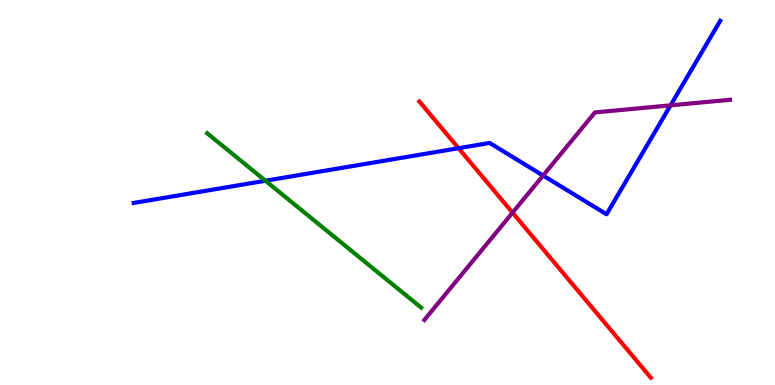[{'lines': ['blue', 'red'], 'intersections': [{'x': 5.92, 'y': 6.15}]}, {'lines': ['green', 'red'], 'intersections': []}, {'lines': ['purple', 'red'], 'intersections': [{'x': 6.61, 'y': 4.48}]}, {'lines': ['blue', 'green'], 'intersections': [{'x': 3.43, 'y': 5.31}]}, {'lines': ['blue', 'purple'], 'intersections': [{'x': 7.01, 'y': 5.44}, {'x': 8.65, 'y': 7.26}]}, {'lines': ['green', 'purple'], 'intersections': []}]